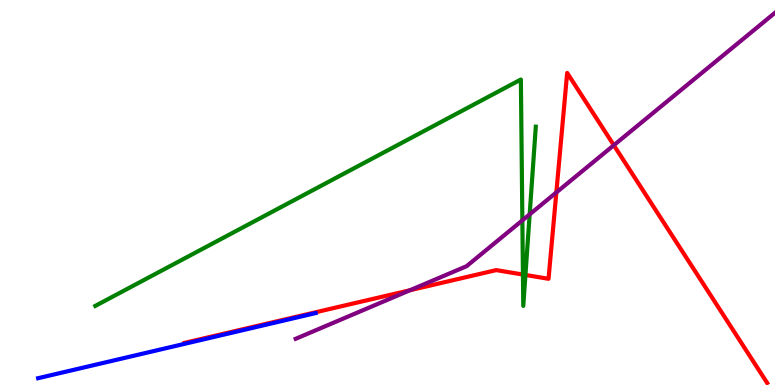[{'lines': ['blue', 'red'], 'intersections': []}, {'lines': ['green', 'red'], 'intersections': [{'x': 6.75, 'y': 2.87}, {'x': 6.78, 'y': 2.86}]}, {'lines': ['purple', 'red'], 'intersections': [{'x': 5.29, 'y': 2.46}, {'x': 7.18, 'y': 5.0}, {'x': 7.92, 'y': 6.23}]}, {'lines': ['blue', 'green'], 'intersections': []}, {'lines': ['blue', 'purple'], 'intersections': []}, {'lines': ['green', 'purple'], 'intersections': [{'x': 6.74, 'y': 4.28}, {'x': 6.83, 'y': 4.43}]}]